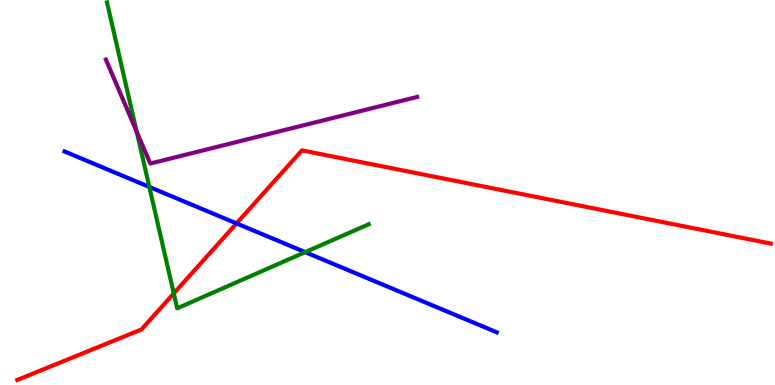[{'lines': ['blue', 'red'], 'intersections': [{'x': 3.05, 'y': 4.2}]}, {'lines': ['green', 'red'], 'intersections': [{'x': 2.24, 'y': 2.38}]}, {'lines': ['purple', 'red'], 'intersections': []}, {'lines': ['blue', 'green'], 'intersections': [{'x': 1.93, 'y': 5.14}, {'x': 3.94, 'y': 3.45}]}, {'lines': ['blue', 'purple'], 'intersections': []}, {'lines': ['green', 'purple'], 'intersections': [{'x': 1.76, 'y': 6.58}]}]